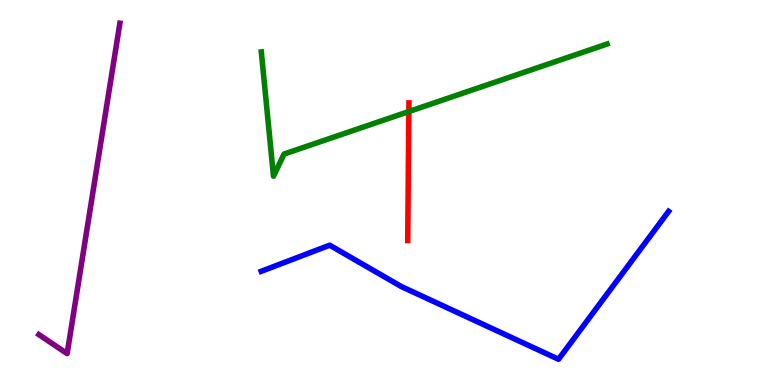[{'lines': ['blue', 'red'], 'intersections': []}, {'lines': ['green', 'red'], 'intersections': [{'x': 5.28, 'y': 7.1}]}, {'lines': ['purple', 'red'], 'intersections': []}, {'lines': ['blue', 'green'], 'intersections': []}, {'lines': ['blue', 'purple'], 'intersections': []}, {'lines': ['green', 'purple'], 'intersections': []}]